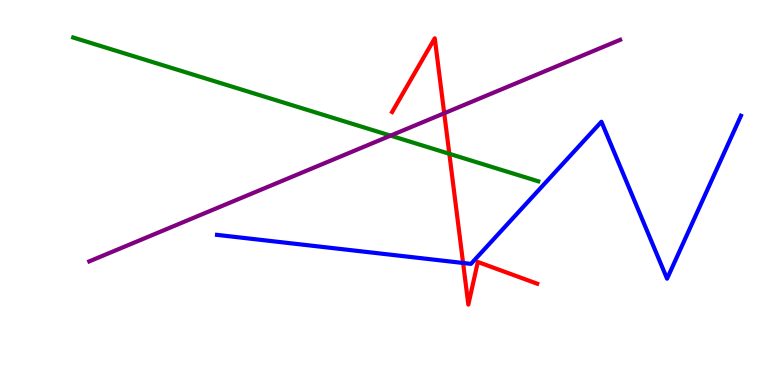[{'lines': ['blue', 'red'], 'intersections': [{'x': 5.98, 'y': 3.17}]}, {'lines': ['green', 'red'], 'intersections': [{'x': 5.8, 'y': 6.01}]}, {'lines': ['purple', 'red'], 'intersections': [{'x': 5.73, 'y': 7.06}]}, {'lines': ['blue', 'green'], 'intersections': []}, {'lines': ['blue', 'purple'], 'intersections': []}, {'lines': ['green', 'purple'], 'intersections': [{'x': 5.04, 'y': 6.48}]}]